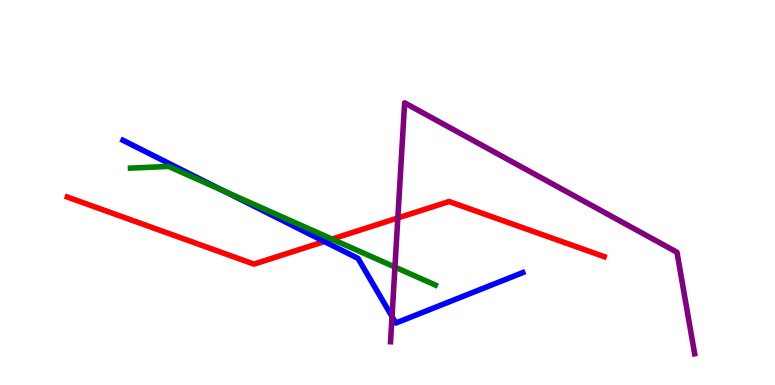[{'lines': ['blue', 'red'], 'intersections': [{'x': 4.19, 'y': 3.73}]}, {'lines': ['green', 'red'], 'intersections': [{'x': 4.28, 'y': 3.79}]}, {'lines': ['purple', 'red'], 'intersections': [{'x': 5.13, 'y': 4.34}]}, {'lines': ['blue', 'green'], 'intersections': [{'x': 2.89, 'y': 5.04}]}, {'lines': ['blue', 'purple'], 'intersections': [{'x': 5.06, 'y': 1.78}]}, {'lines': ['green', 'purple'], 'intersections': [{'x': 5.1, 'y': 3.06}]}]